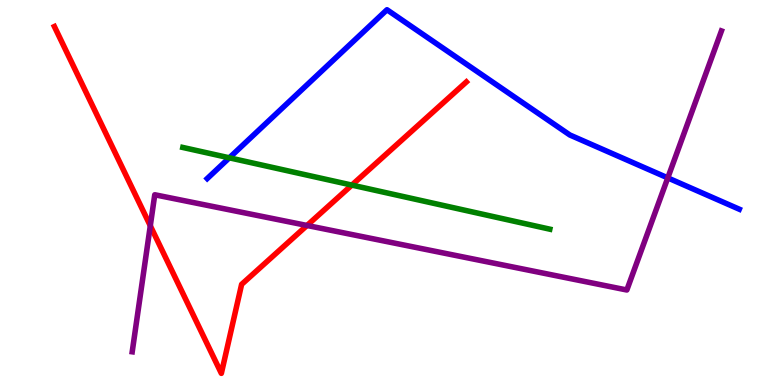[{'lines': ['blue', 'red'], 'intersections': []}, {'lines': ['green', 'red'], 'intersections': [{'x': 4.54, 'y': 5.19}]}, {'lines': ['purple', 'red'], 'intersections': [{'x': 1.94, 'y': 4.14}, {'x': 3.96, 'y': 4.14}]}, {'lines': ['blue', 'green'], 'intersections': [{'x': 2.96, 'y': 5.9}]}, {'lines': ['blue', 'purple'], 'intersections': [{'x': 8.62, 'y': 5.38}]}, {'lines': ['green', 'purple'], 'intersections': []}]